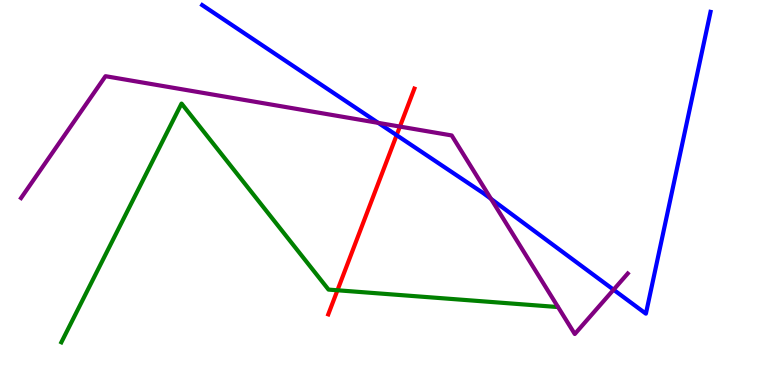[{'lines': ['blue', 'red'], 'intersections': [{'x': 5.12, 'y': 6.49}]}, {'lines': ['green', 'red'], 'intersections': [{'x': 4.35, 'y': 2.46}]}, {'lines': ['purple', 'red'], 'intersections': [{'x': 5.16, 'y': 6.71}]}, {'lines': ['blue', 'green'], 'intersections': []}, {'lines': ['blue', 'purple'], 'intersections': [{'x': 4.88, 'y': 6.81}, {'x': 6.34, 'y': 4.83}, {'x': 7.92, 'y': 2.47}]}, {'lines': ['green', 'purple'], 'intersections': []}]